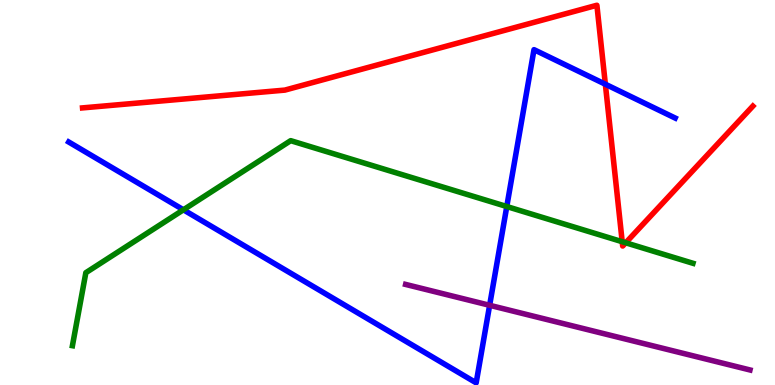[{'lines': ['blue', 'red'], 'intersections': [{'x': 7.81, 'y': 7.81}]}, {'lines': ['green', 'red'], 'intersections': [{'x': 8.03, 'y': 3.72}, {'x': 8.07, 'y': 3.69}]}, {'lines': ['purple', 'red'], 'intersections': []}, {'lines': ['blue', 'green'], 'intersections': [{'x': 2.37, 'y': 4.55}, {'x': 6.54, 'y': 4.64}]}, {'lines': ['blue', 'purple'], 'intersections': [{'x': 6.32, 'y': 2.07}]}, {'lines': ['green', 'purple'], 'intersections': []}]